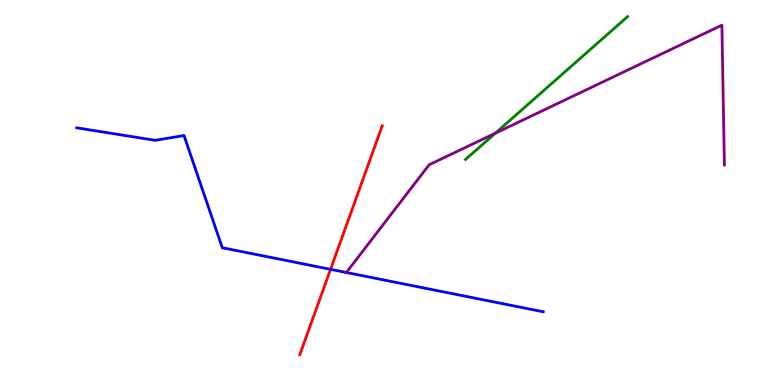[{'lines': ['blue', 'red'], 'intersections': [{'x': 4.27, 'y': 3.0}]}, {'lines': ['green', 'red'], 'intersections': []}, {'lines': ['purple', 'red'], 'intersections': []}, {'lines': ['blue', 'green'], 'intersections': []}, {'lines': ['blue', 'purple'], 'intersections': [{'x': 4.47, 'y': 2.92}]}, {'lines': ['green', 'purple'], 'intersections': [{'x': 6.39, 'y': 6.54}]}]